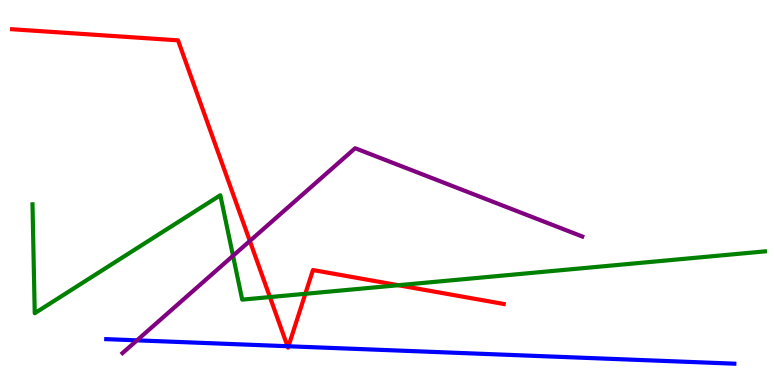[{'lines': ['blue', 'red'], 'intersections': [{'x': 3.71, 'y': 1.01}, {'x': 3.72, 'y': 1.01}]}, {'lines': ['green', 'red'], 'intersections': [{'x': 3.48, 'y': 2.28}, {'x': 3.94, 'y': 2.37}, {'x': 5.14, 'y': 2.59}]}, {'lines': ['purple', 'red'], 'intersections': [{'x': 3.22, 'y': 3.74}]}, {'lines': ['blue', 'green'], 'intersections': []}, {'lines': ['blue', 'purple'], 'intersections': [{'x': 1.77, 'y': 1.16}]}, {'lines': ['green', 'purple'], 'intersections': [{'x': 3.01, 'y': 3.36}]}]